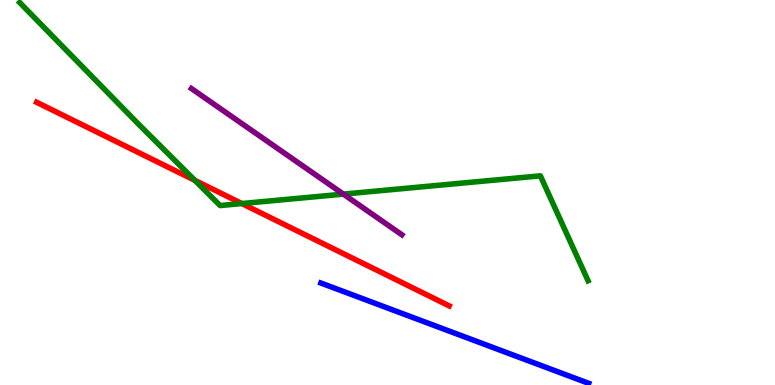[{'lines': ['blue', 'red'], 'intersections': []}, {'lines': ['green', 'red'], 'intersections': [{'x': 2.51, 'y': 5.32}, {'x': 3.12, 'y': 4.71}]}, {'lines': ['purple', 'red'], 'intersections': []}, {'lines': ['blue', 'green'], 'intersections': []}, {'lines': ['blue', 'purple'], 'intersections': []}, {'lines': ['green', 'purple'], 'intersections': [{'x': 4.43, 'y': 4.96}]}]